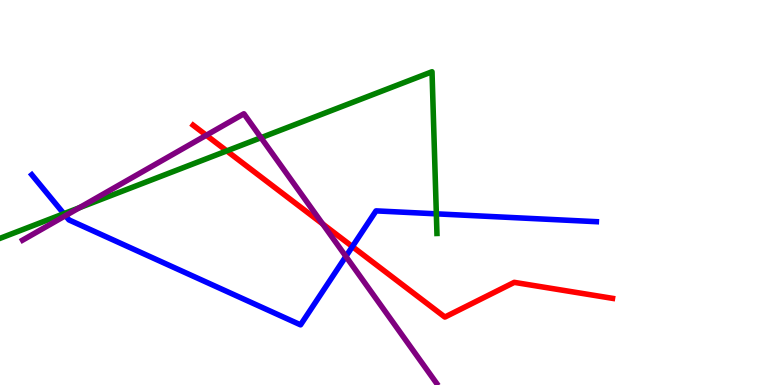[{'lines': ['blue', 'red'], 'intersections': [{'x': 4.55, 'y': 3.59}]}, {'lines': ['green', 'red'], 'intersections': [{'x': 2.93, 'y': 6.08}]}, {'lines': ['purple', 'red'], 'intersections': [{'x': 2.66, 'y': 6.49}, {'x': 4.16, 'y': 4.18}]}, {'lines': ['blue', 'green'], 'intersections': [{'x': 0.824, 'y': 4.45}, {'x': 5.63, 'y': 4.45}]}, {'lines': ['blue', 'purple'], 'intersections': [{'x': 0.845, 'y': 4.4}, {'x': 4.46, 'y': 3.34}]}, {'lines': ['green', 'purple'], 'intersections': [{'x': 1.02, 'y': 4.6}, {'x': 3.37, 'y': 6.42}]}]